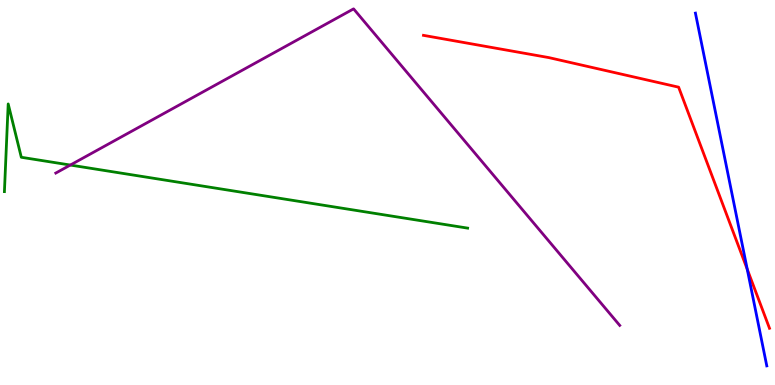[{'lines': ['blue', 'red'], 'intersections': [{'x': 9.64, 'y': 3.01}]}, {'lines': ['green', 'red'], 'intersections': []}, {'lines': ['purple', 'red'], 'intersections': []}, {'lines': ['blue', 'green'], 'intersections': []}, {'lines': ['blue', 'purple'], 'intersections': []}, {'lines': ['green', 'purple'], 'intersections': [{'x': 0.907, 'y': 5.71}]}]